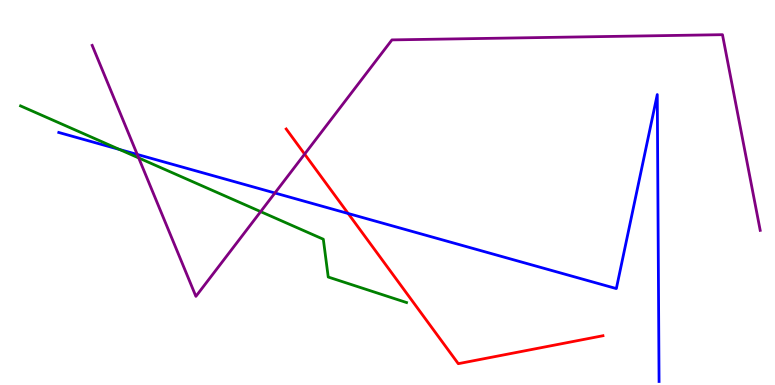[{'lines': ['blue', 'red'], 'intersections': [{'x': 4.49, 'y': 4.45}]}, {'lines': ['green', 'red'], 'intersections': []}, {'lines': ['purple', 'red'], 'intersections': [{'x': 3.93, 'y': 6.0}]}, {'lines': ['blue', 'green'], 'intersections': [{'x': 1.54, 'y': 6.12}]}, {'lines': ['blue', 'purple'], 'intersections': [{'x': 1.77, 'y': 5.99}, {'x': 3.55, 'y': 4.99}]}, {'lines': ['green', 'purple'], 'intersections': [{'x': 1.79, 'y': 5.9}, {'x': 3.36, 'y': 4.5}]}]